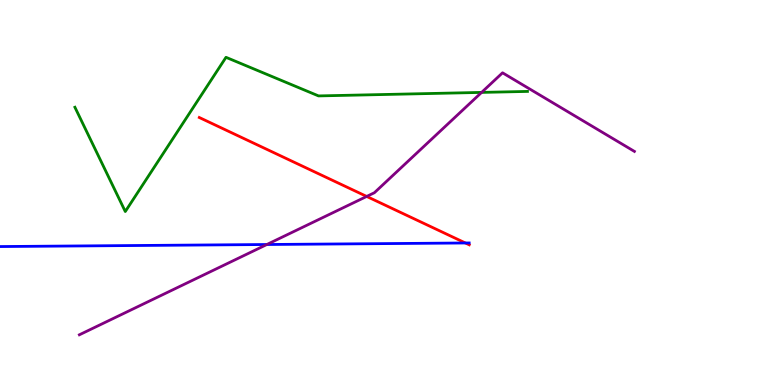[{'lines': ['blue', 'red'], 'intersections': [{'x': 6.01, 'y': 3.69}]}, {'lines': ['green', 'red'], 'intersections': []}, {'lines': ['purple', 'red'], 'intersections': [{'x': 4.73, 'y': 4.9}]}, {'lines': ['blue', 'green'], 'intersections': []}, {'lines': ['blue', 'purple'], 'intersections': [{'x': 3.44, 'y': 3.65}]}, {'lines': ['green', 'purple'], 'intersections': [{'x': 6.21, 'y': 7.6}]}]